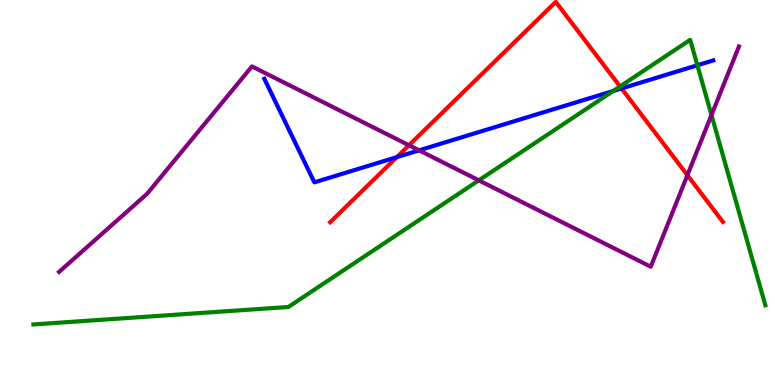[{'lines': ['blue', 'red'], 'intersections': [{'x': 5.12, 'y': 5.92}, {'x': 8.02, 'y': 7.7}]}, {'lines': ['green', 'red'], 'intersections': [{'x': 8.0, 'y': 7.75}]}, {'lines': ['purple', 'red'], 'intersections': [{'x': 5.28, 'y': 6.23}, {'x': 8.87, 'y': 5.45}]}, {'lines': ['blue', 'green'], 'intersections': [{'x': 7.91, 'y': 7.64}, {'x': 9.0, 'y': 8.3}]}, {'lines': ['blue', 'purple'], 'intersections': [{'x': 5.41, 'y': 6.09}]}, {'lines': ['green', 'purple'], 'intersections': [{'x': 6.18, 'y': 5.32}, {'x': 9.18, 'y': 7.01}]}]